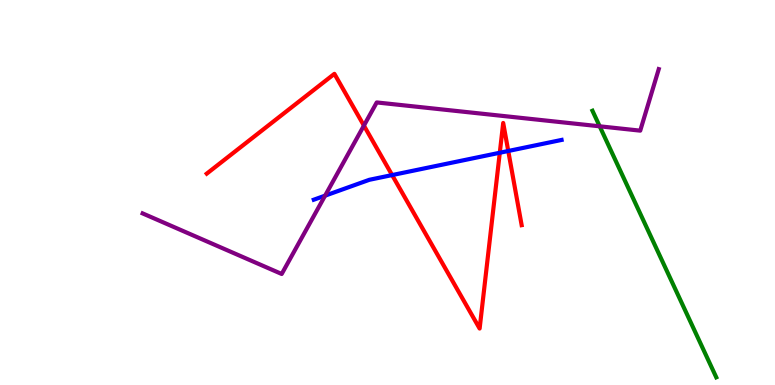[{'lines': ['blue', 'red'], 'intersections': [{'x': 5.06, 'y': 5.45}, {'x': 6.45, 'y': 6.03}, {'x': 6.56, 'y': 6.08}]}, {'lines': ['green', 'red'], 'intersections': []}, {'lines': ['purple', 'red'], 'intersections': [{'x': 4.7, 'y': 6.74}]}, {'lines': ['blue', 'green'], 'intersections': []}, {'lines': ['blue', 'purple'], 'intersections': [{'x': 4.19, 'y': 4.92}]}, {'lines': ['green', 'purple'], 'intersections': [{'x': 7.74, 'y': 6.72}]}]